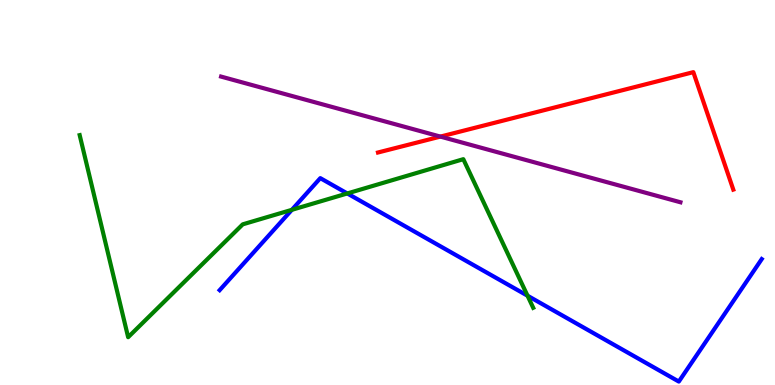[{'lines': ['blue', 'red'], 'intersections': []}, {'lines': ['green', 'red'], 'intersections': []}, {'lines': ['purple', 'red'], 'intersections': [{'x': 5.68, 'y': 6.45}]}, {'lines': ['blue', 'green'], 'intersections': [{'x': 3.77, 'y': 4.55}, {'x': 4.48, 'y': 4.98}, {'x': 6.81, 'y': 2.32}]}, {'lines': ['blue', 'purple'], 'intersections': []}, {'lines': ['green', 'purple'], 'intersections': []}]